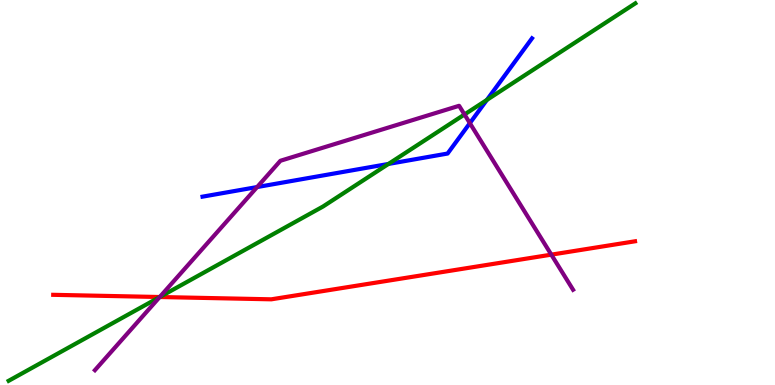[{'lines': ['blue', 'red'], 'intersections': []}, {'lines': ['green', 'red'], 'intersections': [{'x': 2.06, 'y': 2.29}]}, {'lines': ['purple', 'red'], 'intersections': [{'x': 2.06, 'y': 2.29}, {'x': 7.11, 'y': 3.39}]}, {'lines': ['blue', 'green'], 'intersections': [{'x': 5.01, 'y': 5.74}, {'x': 6.28, 'y': 7.4}]}, {'lines': ['blue', 'purple'], 'intersections': [{'x': 3.32, 'y': 5.14}, {'x': 6.06, 'y': 6.8}]}, {'lines': ['green', 'purple'], 'intersections': [{'x': 2.06, 'y': 2.28}, {'x': 5.99, 'y': 7.03}]}]